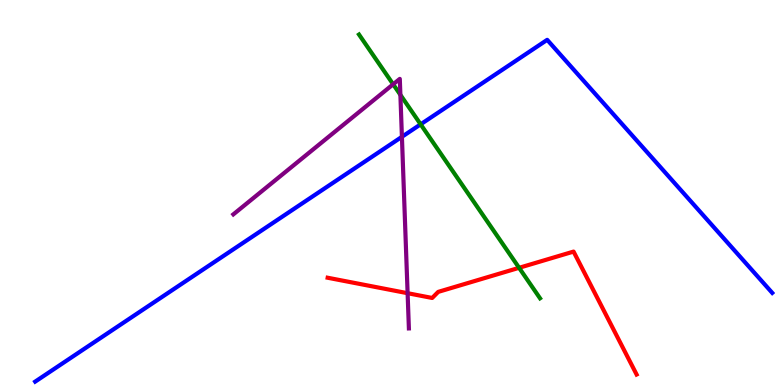[{'lines': ['blue', 'red'], 'intersections': []}, {'lines': ['green', 'red'], 'intersections': [{'x': 6.7, 'y': 3.04}]}, {'lines': ['purple', 'red'], 'intersections': [{'x': 5.26, 'y': 2.38}]}, {'lines': ['blue', 'green'], 'intersections': [{'x': 5.43, 'y': 6.77}]}, {'lines': ['blue', 'purple'], 'intersections': [{'x': 5.19, 'y': 6.45}]}, {'lines': ['green', 'purple'], 'intersections': [{'x': 5.07, 'y': 7.81}, {'x': 5.17, 'y': 7.54}]}]